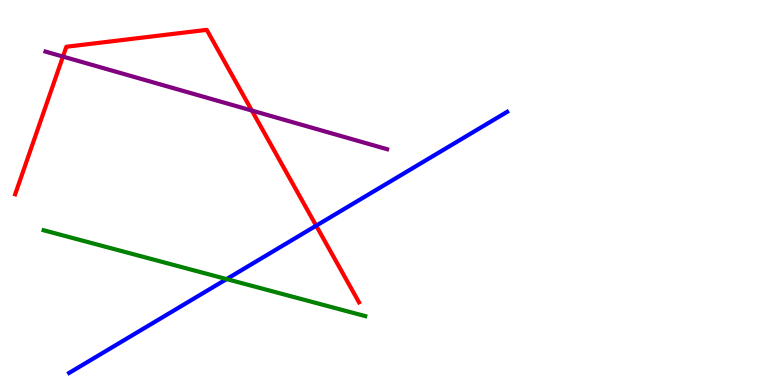[{'lines': ['blue', 'red'], 'intersections': [{'x': 4.08, 'y': 4.14}]}, {'lines': ['green', 'red'], 'intersections': []}, {'lines': ['purple', 'red'], 'intersections': [{'x': 0.812, 'y': 8.53}, {'x': 3.25, 'y': 7.13}]}, {'lines': ['blue', 'green'], 'intersections': [{'x': 2.92, 'y': 2.75}]}, {'lines': ['blue', 'purple'], 'intersections': []}, {'lines': ['green', 'purple'], 'intersections': []}]